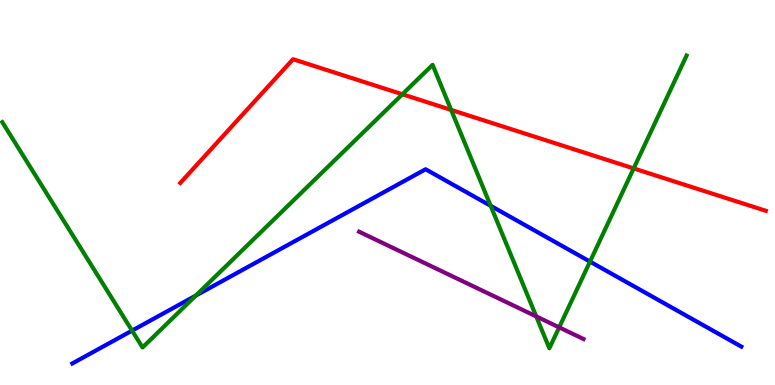[{'lines': ['blue', 'red'], 'intersections': []}, {'lines': ['green', 'red'], 'intersections': [{'x': 5.19, 'y': 7.55}, {'x': 5.82, 'y': 7.15}, {'x': 8.18, 'y': 5.63}]}, {'lines': ['purple', 'red'], 'intersections': []}, {'lines': ['blue', 'green'], 'intersections': [{'x': 1.7, 'y': 1.41}, {'x': 2.53, 'y': 2.32}, {'x': 6.33, 'y': 4.65}, {'x': 7.61, 'y': 3.21}]}, {'lines': ['blue', 'purple'], 'intersections': []}, {'lines': ['green', 'purple'], 'intersections': [{'x': 6.92, 'y': 1.78}, {'x': 7.22, 'y': 1.5}]}]